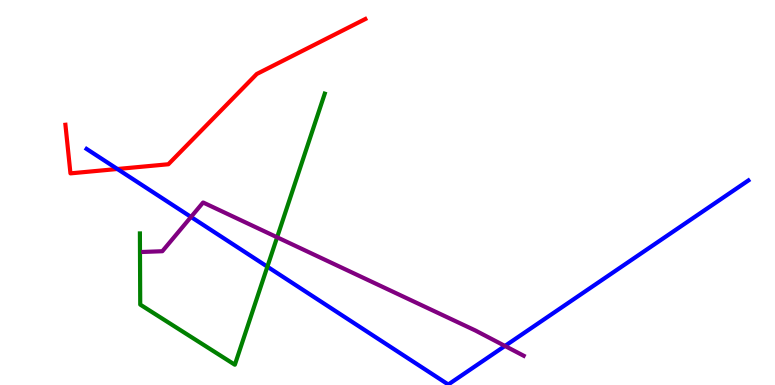[{'lines': ['blue', 'red'], 'intersections': [{'x': 1.51, 'y': 5.61}]}, {'lines': ['green', 'red'], 'intersections': []}, {'lines': ['purple', 'red'], 'intersections': []}, {'lines': ['blue', 'green'], 'intersections': [{'x': 3.45, 'y': 3.07}]}, {'lines': ['blue', 'purple'], 'intersections': [{'x': 2.46, 'y': 4.36}, {'x': 6.52, 'y': 1.01}]}, {'lines': ['green', 'purple'], 'intersections': [{'x': 3.58, 'y': 3.84}]}]